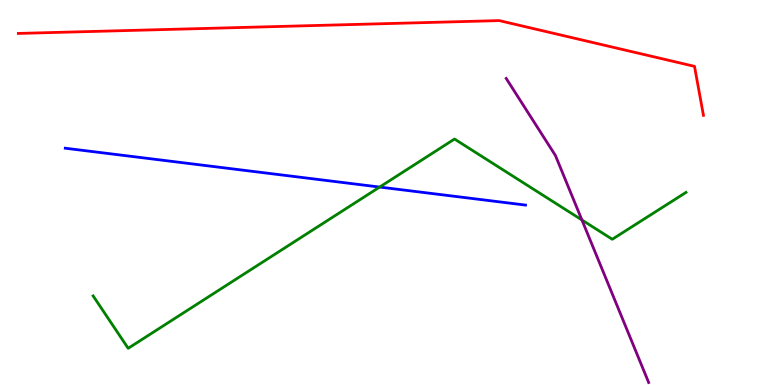[{'lines': ['blue', 'red'], 'intersections': []}, {'lines': ['green', 'red'], 'intersections': []}, {'lines': ['purple', 'red'], 'intersections': []}, {'lines': ['blue', 'green'], 'intersections': [{'x': 4.9, 'y': 5.14}]}, {'lines': ['blue', 'purple'], 'intersections': []}, {'lines': ['green', 'purple'], 'intersections': [{'x': 7.51, 'y': 4.29}]}]